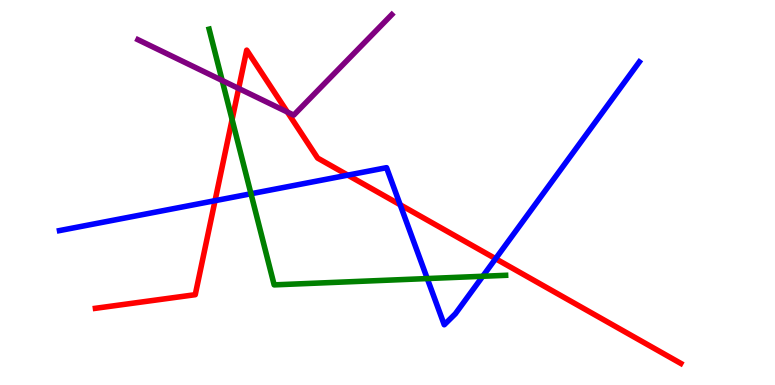[{'lines': ['blue', 'red'], 'intersections': [{'x': 2.77, 'y': 4.79}, {'x': 4.49, 'y': 5.45}, {'x': 5.16, 'y': 4.68}, {'x': 6.39, 'y': 3.28}]}, {'lines': ['green', 'red'], 'intersections': [{'x': 2.99, 'y': 6.89}]}, {'lines': ['purple', 'red'], 'intersections': [{'x': 3.08, 'y': 7.7}, {'x': 3.71, 'y': 7.09}]}, {'lines': ['blue', 'green'], 'intersections': [{'x': 3.24, 'y': 4.97}, {'x': 5.51, 'y': 2.76}, {'x': 6.23, 'y': 2.82}]}, {'lines': ['blue', 'purple'], 'intersections': []}, {'lines': ['green', 'purple'], 'intersections': [{'x': 2.87, 'y': 7.91}]}]